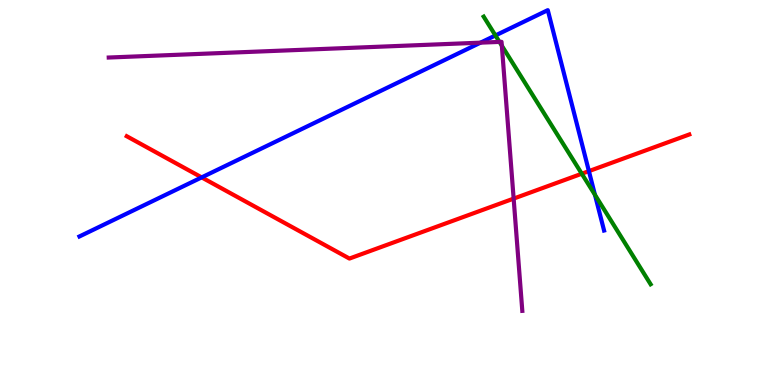[{'lines': ['blue', 'red'], 'intersections': [{'x': 2.6, 'y': 5.39}, {'x': 7.6, 'y': 5.56}]}, {'lines': ['green', 'red'], 'intersections': [{'x': 7.51, 'y': 5.49}]}, {'lines': ['purple', 'red'], 'intersections': [{'x': 6.63, 'y': 4.84}]}, {'lines': ['blue', 'green'], 'intersections': [{'x': 6.39, 'y': 9.08}, {'x': 7.68, 'y': 4.94}]}, {'lines': ['blue', 'purple'], 'intersections': [{'x': 6.2, 'y': 8.89}]}, {'lines': ['green', 'purple'], 'intersections': [{'x': 6.44, 'y': 8.91}, {'x': 6.48, 'y': 8.81}]}]